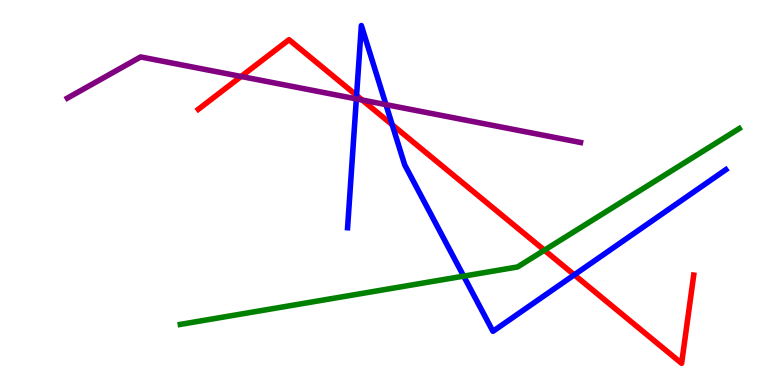[{'lines': ['blue', 'red'], 'intersections': [{'x': 4.6, 'y': 7.52}, {'x': 5.06, 'y': 6.76}, {'x': 7.41, 'y': 2.86}]}, {'lines': ['green', 'red'], 'intersections': [{'x': 7.02, 'y': 3.5}]}, {'lines': ['purple', 'red'], 'intersections': [{'x': 3.11, 'y': 8.01}, {'x': 4.67, 'y': 7.4}]}, {'lines': ['blue', 'green'], 'intersections': [{'x': 5.98, 'y': 2.83}]}, {'lines': ['blue', 'purple'], 'intersections': [{'x': 4.6, 'y': 7.43}, {'x': 4.98, 'y': 7.28}]}, {'lines': ['green', 'purple'], 'intersections': []}]